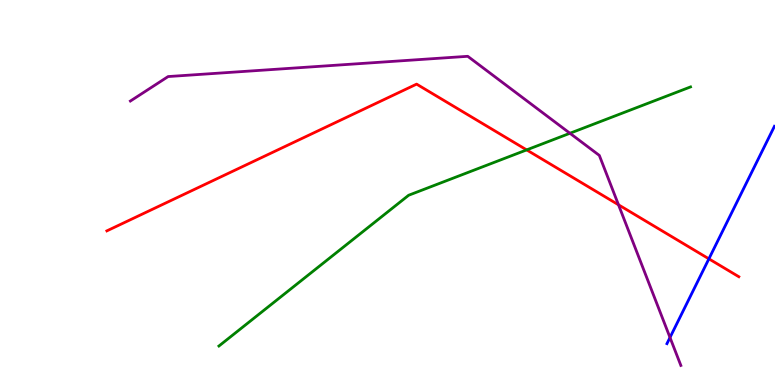[{'lines': ['blue', 'red'], 'intersections': [{'x': 9.15, 'y': 3.28}]}, {'lines': ['green', 'red'], 'intersections': [{'x': 6.8, 'y': 6.11}]}, {'lines': ['purple', 'red'], 'intersections': [{'x': 7.98, 'y': 4.68}]}, {'lines': ['blue', 'green'], 'intersections': []}, {'lines': ['blue', 'purple'], 'intersections': [{'x': 8.65, 'y': 1.23}]}, {'lines': ['green', 'purple'], 'intersections': [{'x': 7.35, 'y': 6.54}]}]